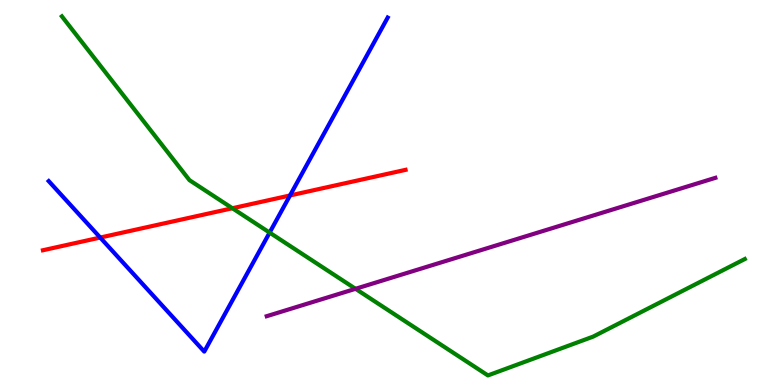[{'lines': ['blue', 'red'], 'intersections': [{'x': 1.29, 'y': 3.83}, {'x': 3.74, 'y': 4.92}]}, {'lines': ['green', 'red'], 'intersections': [{'x': 3.0, 'y': 4.59}]}, {'lines': ['purple', 'red'], 'intersections': []}, {'lines': ['blue', 'green'], 'intersections': [{'x': 3.48, 'y': 3.96}]}, {'lines': ['blue', 'purple'], 'intersections': []}, {'lines': ['green', 'purple'], 'intersections': [{'x': 4.59, 'y': 2.5}]}]